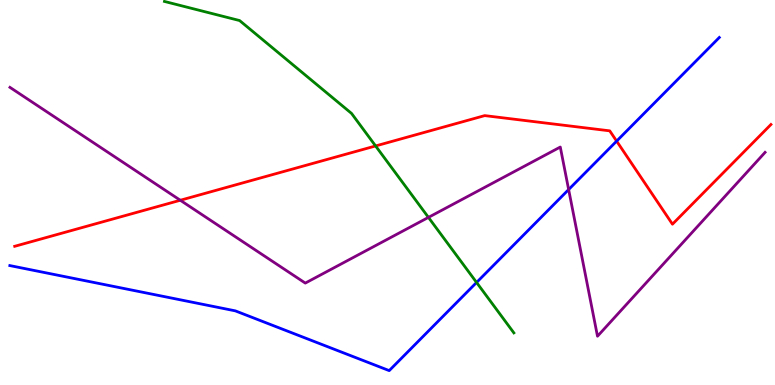[{'lines': ['blue', 'red'], 'intersections': [{'x': 7.96, 'y': 6.33}]}, {'lines': ['green', 'red'], 'intersections': [{'x': 4.85, 'y': 6.21}]}, {'lines': ['purple', 'red'], 'intersections': [{'x': 2.33, 'y': 4.8}]}, {'lines': ['blue', 'green'], 'intersections': [{'x': 6.15, 'y': 2.66}]}, {'lines': ['blue', 'purple'], 'intersections': [{'x': 7.34, 'y': 5.08}]}, {'lines': ['green', 'purple'], 'intersections': [{'x': 5.53, 'y': 4.35}]}]